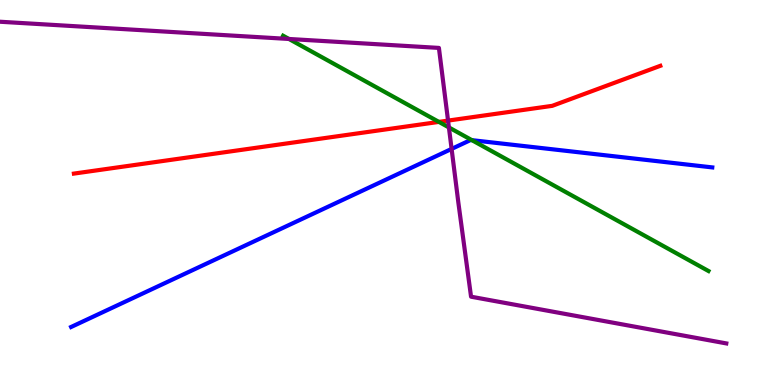[{'lines': ['blue', 'red'], 'intersections': []}, {'lines': ['green', 'red'], 'intersections': [{'x': 5.66, 'y': 6.83}]}, {'lines': ['purple', 'red'], 'intersections': [{'x': 5.78, 'y': 6.87}]}, {'lines': ['blue', 'green'], 'intersections': [{'x': 6.09, 'y': 6.36}]}, {'lines': ['blue', 'purple'], 'intersections': [{'x': 5.83, 'y': 6.13}]}, {'lines': ['green', 'purple'], 'intersections': [{'x': 3.73, 'y': 8.99}, {'x': 5.79, 'y': 6.69}]}]